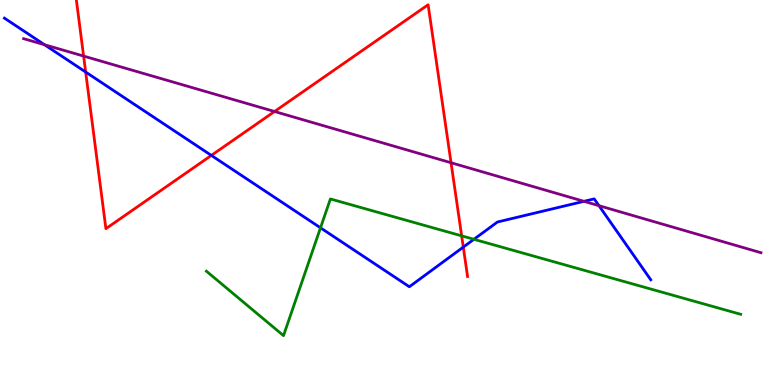[{'lines': ['blue', 'red'], 'intersections': [{'x': 1.11, 'y': 8.13}, {'x': 2.73, 'y': 5.96}, {'x': 5.98, 'y': 3.58}]}, {'lines': ['green', 'red'], 'intersections': [{'x': 5.96, 'y': 3.87}]}, {'lines': ['purple', 'red'], 'intersections': [{'x': 1.08, 'y': 8.54}, {'x': 3.54, 'y': 7.1}, {'x': 5.82, 'y': 5.77}]}, {'lines': ['blue', 'green'], 'intersections': [{'x': 4.14, 'y': 4.08}, {'x': 6.12, 'y': 3.78}]}, {'lines': ['blue', 'purple'], 'intersections': [{'x': 0.574, 'y': 8.84}, {'x': 7.54, 'y': 4.77}, {'x': 7.73, 'y': 4.66}]}, {'lines': ['green', 'purple'], 'intersections': []}]